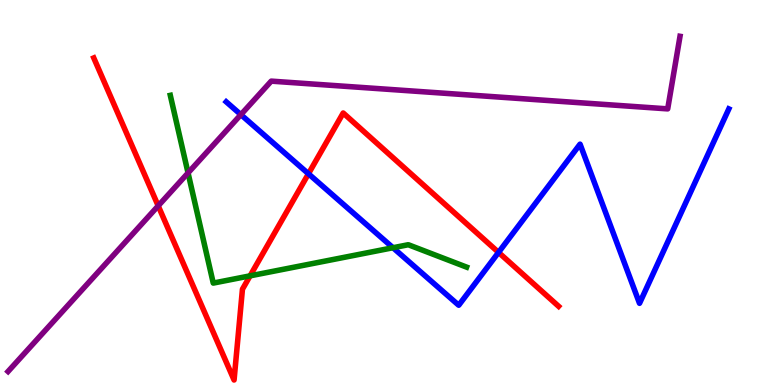[{'lines': ['blue', 'red'], 'intersections': [{'x': 3.98, 'y': 5.49}, {'x': 6.43, 'y': 3.44}]}, {'lines': ['green', 'red'], 'intersections': [{'x': 3.23, 'y': 2.84}]}, {'lines': ['purple', 'red'], 'intersections': [{'x': 2.04, 'y': 4.65}]}, {'lines': ['blue', 'green'], 'intersections': [{'x': 5.07, 'y': 3.57}]}, {'lines': ['blue', 'purple'], 'intersections': [{'x': 3.11, 'y': 7.02}]}, {'lines': ['green', 'purple'], 'intersections': [{'x': 2.43, 'y': 5.51}]}]